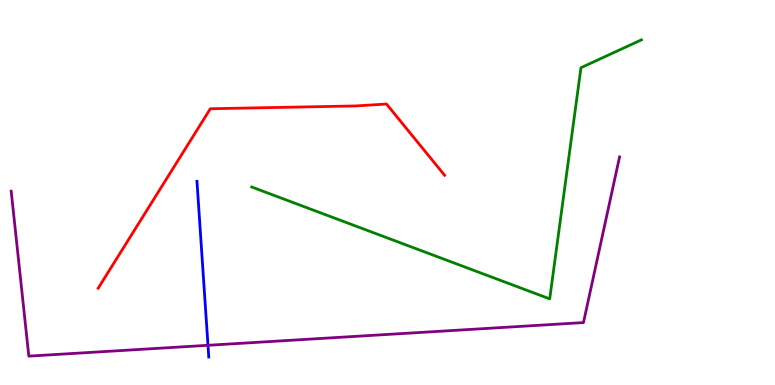[{'lines': ['blue', 'red'], 'intersections': []}, {'lines': ['green', 'red'], 'intersections': []}, {'lines': ['purple', 'red'], 'intersections': []}, {'lines': ['blue', 'green'], 'intersections': []}, {'lines': ['blue', 'purple'], 'intersections': [{'x': 2.68, 'y': 1.03}]}, {'lines': ['green', 'purple'], 'intersections': []}]